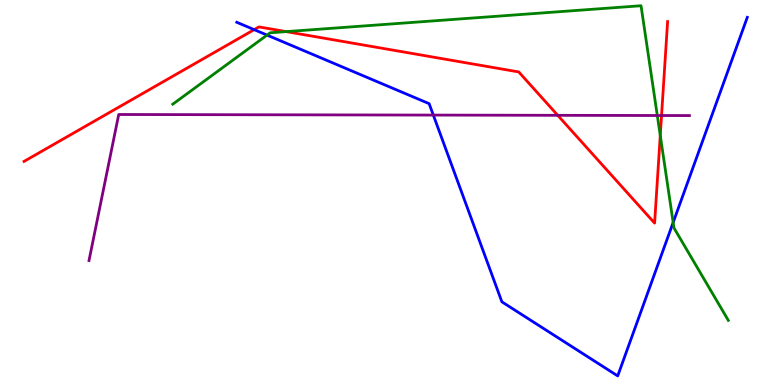[{'lines': ['blue', 'red'], 'intersections': [{'x': 3.28, 'y': 9.23}]}, {'lines': ['green', 'red'], 'intersections': [{'x': 3.69, 'y': 9.18}, {'x': 8.52, 'y': 6.48}]}, {'lines': ['purple', 'red'], 'intersections': [{'x': 7.2, 'y': 7.0}, {'x': 8.54, 'y': 7.0}]}, {'lines': ['blue', 'green'], 'intersections': [{'x': 3.45, 'y': 9.09}, {'x': 8.69, 'y': 4.22}]}, {'lines': ['blue', 'purple'], 'intersections': [{'x': 5.59, 'y': 7.01}]}, {'lines': ['green', 'purple'], 'intersections': [{'x': 8.48, 'y': 7.0}]}]